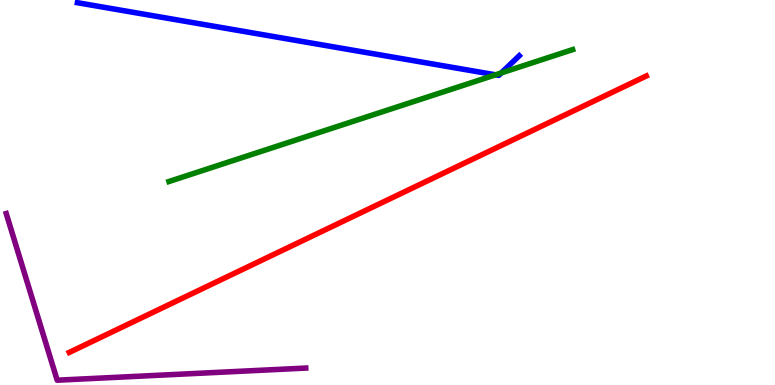[{'lines': ['blue', 'red'], 'intersections': []}, {'lines': ['green', 'red'], 'intersections': []}, {'lines': ['purple', 'red'], 'intersections': []}, {'lines': ['blue', 'green'], 'intersections': [{'x': 6.39, 'y': 8.06}, {'x': 6.47, 'y': 8.11}]}, {'lines': ['blue', 'purple'], 'intersections': []}, {'lines': ['green', 'purple'], 'intersections': []}]